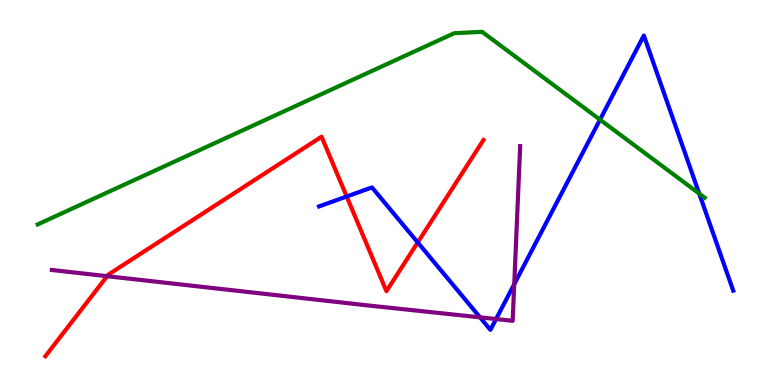[{'lines': ['blue', 'red'], 'intersections': [{'x': 4.47, 'y': 4.9}, {'x': 5.39, 'y': 3.7}]}, {'lines': ['green', 'red'], 'intersections': []}, {'lines': ['purple', 'red'], 'intersections': [{'x': 1.38, 'y': 2.83}]}, {'lines': ['blue', 'green'], 'intersections': [{'x': 7.74, 'y': 6.89}, {'x': 9.02, 'y': 4.97}]}, {'lines': ['blue', 'purple'], 'intersections': [{'x': 6.19, 'y': 1.76}, {'x': 6.4, 'y': 1.71}, {'x': 6.64, 'y': 2.62}]}, {'lines': ['green', 'purple'], 'intersections': []}]